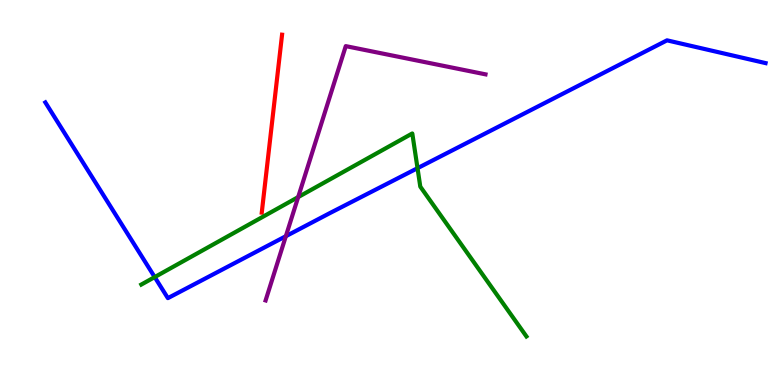[{'lines': ['blue', 'red'], 'intersections': []}, {'lines': ['green', 'red'], 'intersections': []}, {'lines': ['purple', 'red'], 'intersections': []}, {'lines': ['blue', 'green'], 'intersections': [{'x': 2.0, 'y': 2.8}, {'x': 5.39, 'y': 5.63}]}, {'lines': ['blue', 'purple'], 'intersections': [{'x': 3.69, 'y': 3.86}]}, {'lines': ['green', 'purple'], 'intersections': [{'x': 3.85, 'y': 4.88}]}]